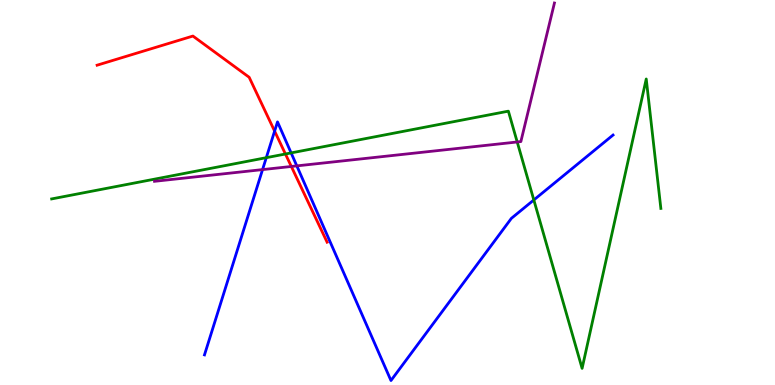[{'lines': ['blue', 'red'], 'intersections': [{'x': 3.54, 'y': 6.59}]}, {'lines': ['green', 'red'], 'intersections': [{'x': 3.68, 'y': 6.0}]}, {'lines': ['purple', 'red'], 'intersections': [{'x': 3.76, 'y': 5.68}]}, {'lines': ['blue', 'green'], 'intersections': [{'x': 3.44, 'y': 5.9}, {'x': 3.76, 'y': 6.03}, {'x': 6.89, 'y': 4.81}]}, {'lines': ['blue', 'purple'], 'intersections': [{'x': 3.39, 'y': 5.59}, {'x': 3.83, 'y': 5.69}]}, {'lines': ['green', 'purple'], 'intersections': [{'x': 6.67, 'y': 6.31}]}]